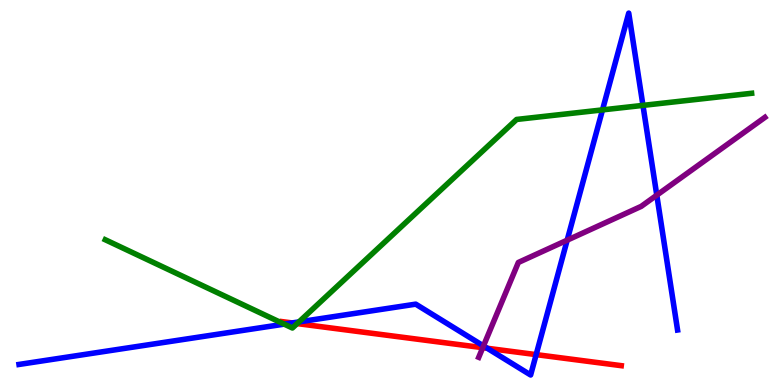[{'lines': ['blue', 'red'], 'intersections': [{'x': 3.77, 'y': 1.61}, {'x': 6.29, 'y': 0.954}, {'x': 6.92, 'y': 0.789}]}, {'lines': ['green', 'red'], 'intersections': [{'x': 3.83, 'y': 1.6}]}, {'lines': ['purple', 'red'], 'intersections': [{'x': 6.23, 'y': 0.969}]}, {'lines': ['blue', 'green'], 'intersections': [{'x': 3.67, 'y': 1.58}, {'x': 3.86, 'y': 1.64}, {'x': 7.77, 'y': 7.15}, {'x': 8.3, 'y': 7.26}]}, {'lines': ['blue', 'purple'], 'intersections': [{'x': 6.24, 'y': 1.01}, {'x': 7.32, 'y': 3.76}, {'x': 8.47, 'y': 4.93}]}, {'lines': ['green', 'purple'], 'intersections': []}]